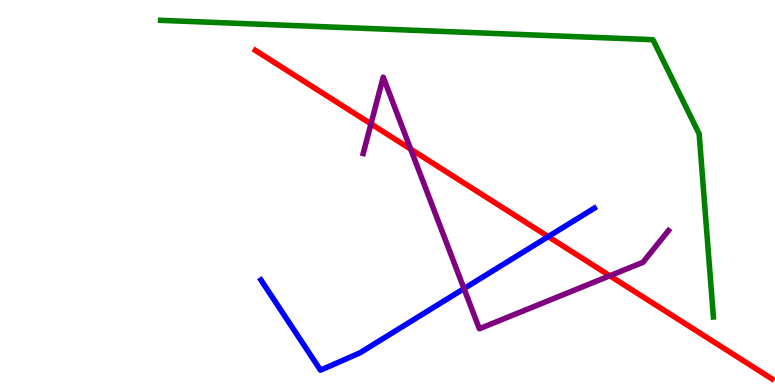[{'lines': ['blue', 'red'], 'intersections': [{'x': 7.07, 'y': 3.85}]}, {'lines': ['green', 'red'], 'intersections': []}, {'lines': ['purple', 'red'], 'intersections': [{'x': 4.79, 'y': 6.78}, {'x': 5.3, 'y': 6.13}, {'x': 7.87, 'y': 2.84}]}, {'lines': ['blue', 'green'], 'intersections': []}, {'lines': ['blue', 'purple'], 'intersections': [{'x': 5.99, 'y': 2.5}]}, {'lines': ['green', 'purple'], 'intersections': []}]